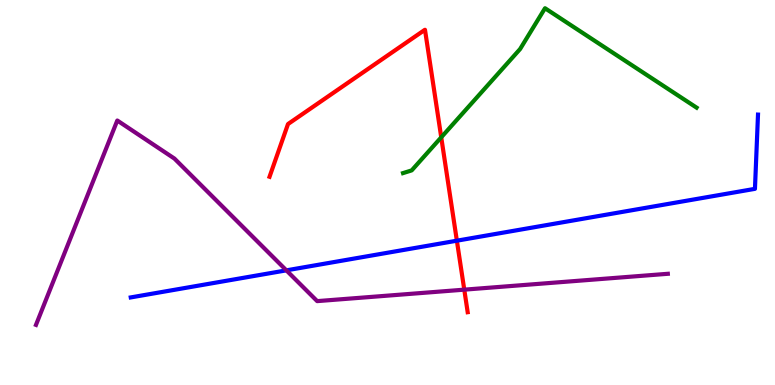[{'lines': ['blue', 'red'], 'intersections': [{'x': 5.9, 'y': 3.75}]}, {'lines': ['green', 'red'], 'intersections': [{'x': 5.69, 'y': 6.43}]}, {'lines': ['purple', 'red'], 'intersections': [{'x': 5.99, 'y': 2.48}]}, {'lines': ['blue', 'green'], 'intersections': []}, {'lines': ['blue', 'purple'], 'intersections': [{'x': 3.7, 'y': 2.98}]}, {'lines': ['green', 'purple'], 'intersections': []}]